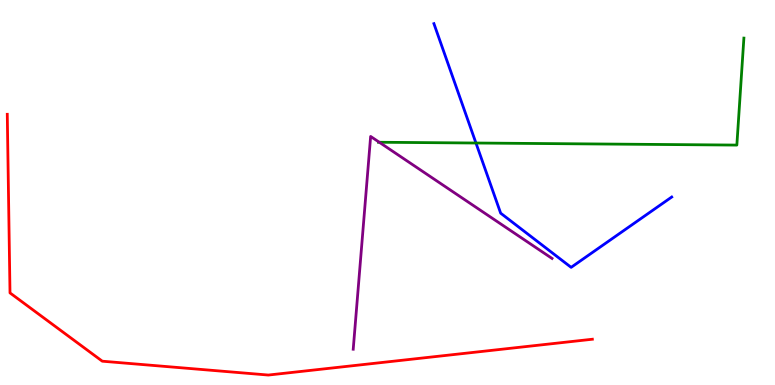[{'lines': ['blue', 'red'], 'intersections': []}, {'lines': ['green', 'red'], 'intersections': []}, {'lines': ['purple', 'red'], 'intersections': []}, {'lines': ['blue', 'green'], 'intersections': [{'x': 6.14, 'y': 6.29}]}, {'lines': ['blue', 'purple'], 'intersections': []}, {'lines': ['green', 'purple'], 'intersections': [{'x': 4.89, 'y': 6.31}]}]